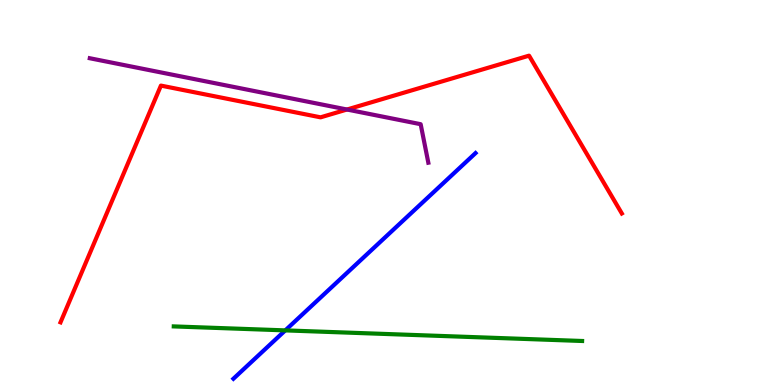[{'lines': ['blue', 'red'], 'intersections': []}, {'lines': ['green', 'red'], 'intersections': []}, {'lines': ['purple', 'red'], 'intersections': [{'x': 4.48, 'y': 7.16}]}, {'lines': ['blue', 'green'], 'intersections': [{'x': 3.68, 'y': 1.42}]}, {'lines': ['blue', 'purple'], 'intersections': []}, {'lines': ['green', 'purple'], 'intersections': []}]